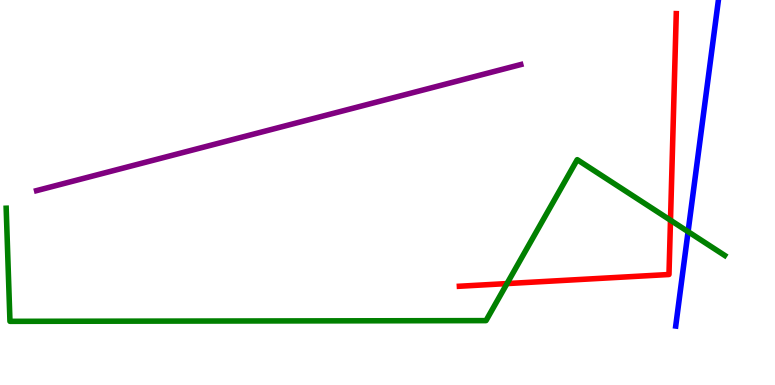[{'lines': ['blue', 'red'], 'intersections': []}, {'lines': ['green', 'red'], 'intersections': [{'x': 6.54, 'y': 2.63}, {'x': 8.65, 'y': 4.28}]}, {'lines': ['purple', 'red'], 'intersections': []}, {'lines': ['blue', 'green'], 'intersections': [{'x': 8.88, 'y': 3.98}]}, {'lines': ['blue', 'purple'], 'intersections': []}, {'lines': ['green', 'purple'], 'intersections': []}]